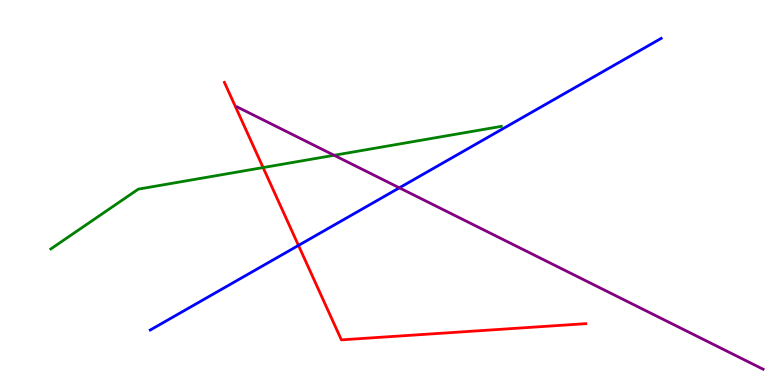[{'lines': ['blue', 'red'], 'intersections': [{'x': 3.85, 'y': 3.63}]}, {'lines': ['green', 'red'], 'intersections': [{'x': 3.39, 'y': 5.65}]}, {'lines': ['purple', 'red'], 'intersections': []}, {'lines': ['blue', 'green'], 'intersections': []}, {'lines': ['blue', 'purple'], 'intersections': [{'x': 5.15, 'y': 5.12}]}, {'lines': ['green', 'purple'], 'intersections': [{'x': 4.31, 'y': 5.97}]}]